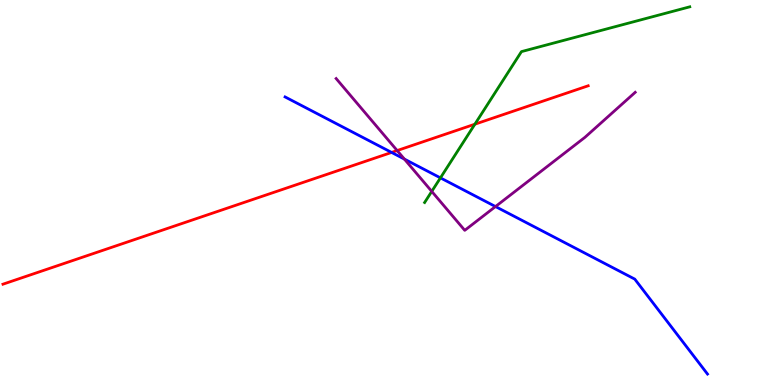[{'lines': ['blue', 'red'], 'intersections': [{'x': 5.05, 'y': 6.04}]}, {'lines': ['green', 'red'], 'intersections': [{'x': 6.13, 'y': 6.77}]}, {'lines': ['purple', 'red'], 'intersections': [{'x': 5.12, 'y': 6.09}]}, {'lines': ['blue', 'green'], 'intersections': [{'x': 5.68, 'y': 5.38}]}, {'lines': ['blue', 'purple'], 'intersections': [{'x': 5.22, 'y': 5.87}, {'x': 6.39, 'y': 4.63}]}, {'lines': ['green', 'purple'], 'intersections': [{'x': 5.57, 'y': 5.03}]}]